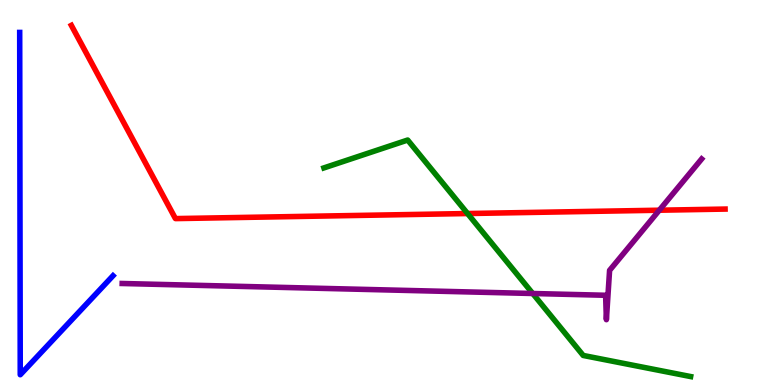[{'lines': ['blue', 'red'], 'intersections': []}, {'lines': ['green', 'red'], 'intersections': [{'x': 6.03, 'y': 4.45}]}, {'lines': ['purple', 'red'], 'intersections': [{'x': 8.51, 'y': 4.54}]}, {'lines': ['blue', 'green'], 'intersections': []}, {'lines': ['blue', 'purple'], 'intersections': []}, {'lines': ['green', 'purple'], 'intersections': [{'x': 6.87, 'y': 2.38}]}]